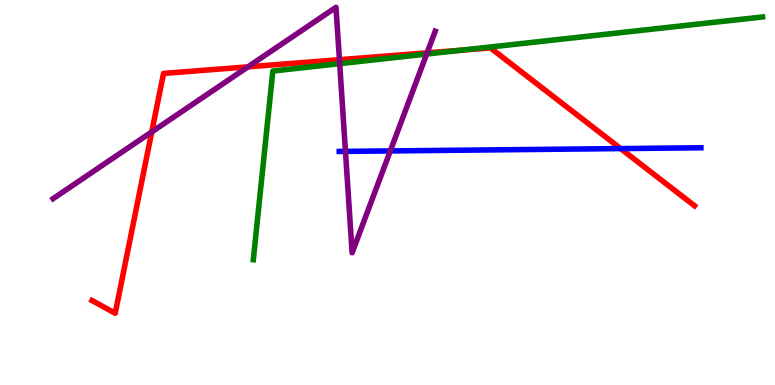[{'lines': ['blue', 'red'], 'intersections': [{'x': 8.01, 'y': 6.14}]}, {'lines': ['green', 'red'], 'intersections': [{'x': 5.96, 'y': 8.7}]}, {'lines': ['purple', 'red'], 'intersections': [{'x': 1.96, 'y': 6.57}, {'x': 3.2, 'y': 8.26}, {'x': 4.38, 'y': 8.45}, {'x': 5.51, 'y': 8.63}]}, {'lines': ['blue', 'green'], 'intersections': []}, {'lines': ['blue', 'purple'], 'intersections': [{'x': 4.46, 'y': 6.07}, {'x': 5.04, 'y': 6.08}]}, {'lines': ['green', 'purple'], 'intersections': [{'x': 4.38, 'y': 8.35}, {'x': 5.51, 'y': 8.6}]}]